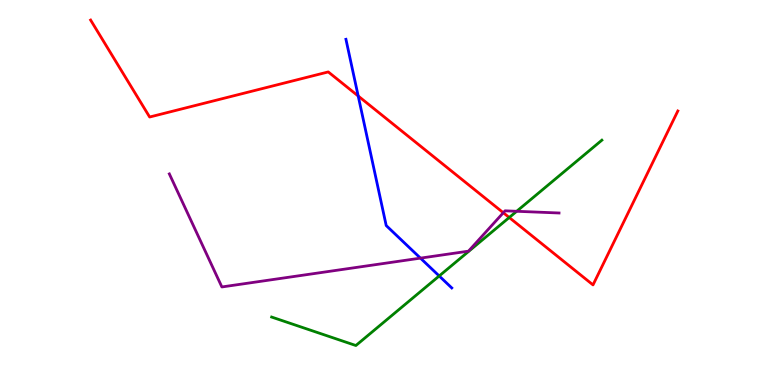[{'lines': ['blue', 'red'], 'intersections': [{'x': 4.62, 'y': 7.51}]}, {'lines': ['green', 'red'], 'intersections': [{'x': 6.57, 'y': 4.35}]}, {'lines': ['purple', 'red'], 'intersections': [{'x': 6.49, 'y': 4.47}]}, {'lines': ['blue', 'green'], 'intersections': [{'x': 5.67, 'y': 2.83}]}, {'lines': ['blue', 'purple'], 'intersections': [{'x': 5.43, 'y': 3.3}]}, {'lines': ['green', 'purple'], 'intersections': [{'x': 6.67, 'y': 4.51}]}]